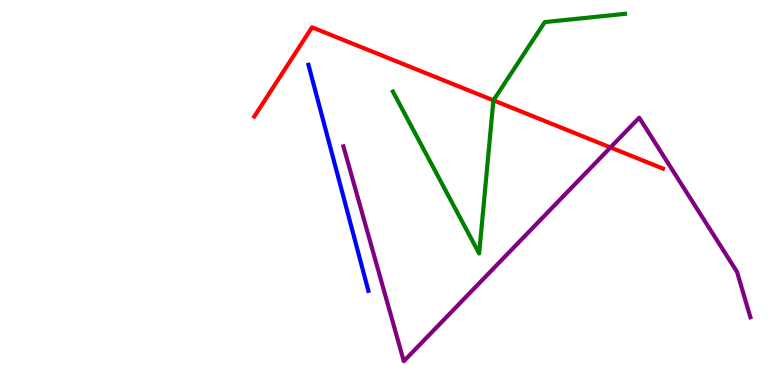[{'lines': ['blue', 'red'], 'intersections': []}, {'lines': ['green', 'red'], 'intersections': [{'x': 6.37, 'y': 7.39}]}, {'lines': ['purple', 'red'], 'intersections': [{'x': 7.88, 'y': 6.17}]}, {'lines': ['blue', 'green'], 'intersections': []}, {'lines': ['blue', 'purple'], 'intersections': []}, {'lines': ['green', 'purple'], 'intersections': []}]